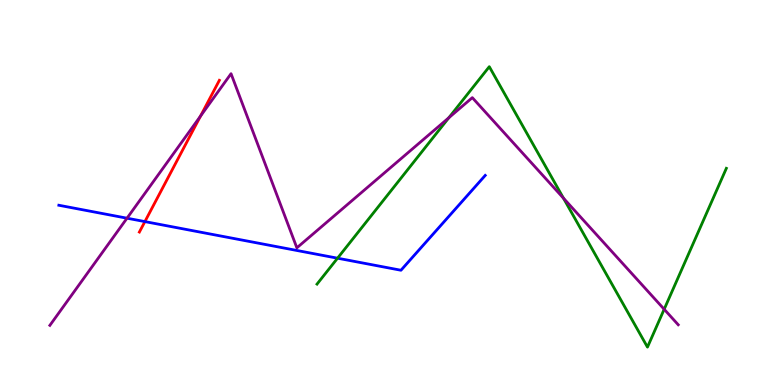[{'lines': ['blue', 'red'], 'intersections': [{'x': 1.87, 'y': 4.24}]}, {'lines': ['green', 'red'], 'intersections': []}, {'lines': ['purple', 'red'], 'intersections': [{'x': 2.59, 'y': 6.99}]}, {'lines': ['blue', 'green'], 'intersections': [{'x': 4.36, 'y': 3.29}]}, {'lines': ['blue', 'purple'], 'intersections': [{'x': 1.64, 'y': 4.33}]}, {'lines': ['green', 'purple'], 'intersections': [{'x': 5.79, 'y': 6.94}, {'x': 7.27, 'y': 4.85}, {'x': 8.57, 'y': 1.97}]}]